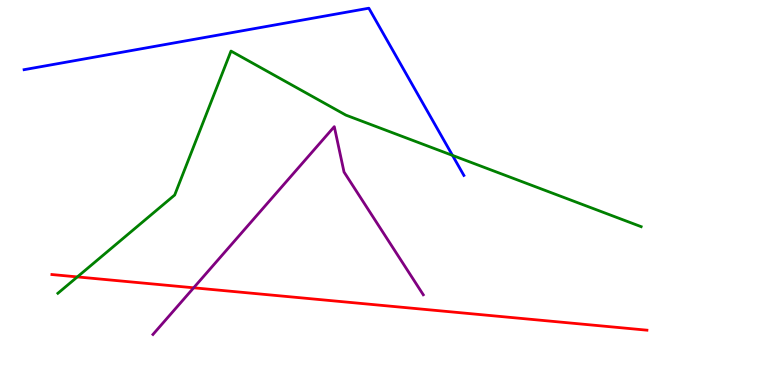[{'lines': ['blue', 'red'], 'intersections': []}, {'lines': ['green', 'red'], 'intersections': [{'x': 0.998, 'y': 2.81}]}, {'lines': ['purple', 'red'], 'intersections': [{'x': 2.5, 'y': 2.52}]}, {'lines': ['blue', 'green'], 'intersections': [{'x': 5.84, 'y': 5.96}]}, {'lines': ['blue', 'purple'], 'intersections': []}, {'lines': ['green', 'purple'], 'intersections': []}]